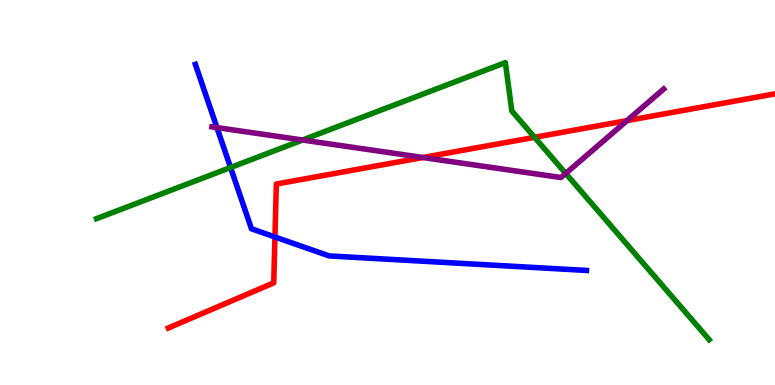[{'lines': ['blue', 'red'], 'intersections': [{'x': 3.55, 'y': 3.84}]}, {'lines': ['green', 'red'], 'intersections': [{'x': 6.9, 'y': 6.43}]}, {'lines': ['purple', 'red'], 'intersections': [{'x': 5.46, 'y': 5.91}, {'x': 8.09, 'y': 6.87}]}, {'lines': ['blue', 'green'], 'intersections': [{'x': 2.97, 'y': 5.65}]}, {'lines': ['blue', 'purple'], 'intersections': [{'x': 2.8, 'y': 6.69}]}, {'lines': ['green', 'purple'], 'intersections': [{'x': 3.9, 'y': 6.36}, {'x': 7.3, 'y': 5.49}]}]